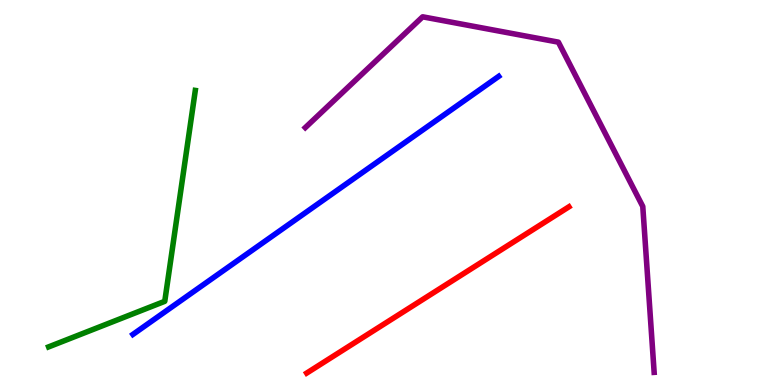[{'lines': ['blue', 'red'], 'intersections': []}, {'lines': ['green', 'red'], 'intersections': []}, {'lines': ['purple', 'red'], 'intersections': []}, {'lines': ['blue', 'green'], 'intersections': []}, {'lines': ['blue', 'purple'], 'intersections': []}, {'lines': ['green', 'purple'], 'intersections': []}]